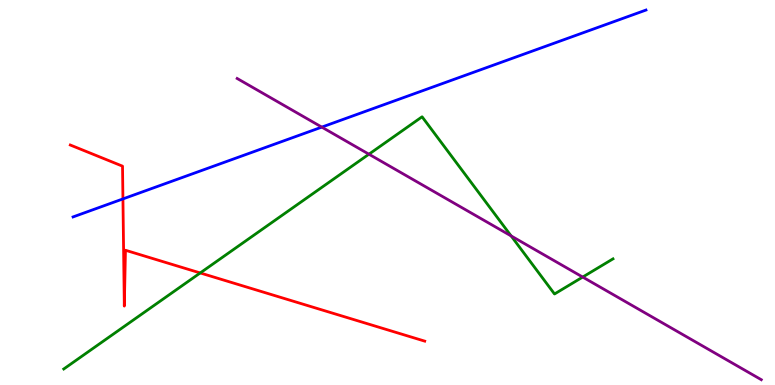[{'lines': ['blue', 'red'], 'intersections': [{'x': 1.59, 'y': 4.83}]}, {'lines': ['green', 'red'], 'intersections': [{'x': 2.58, 'y': 2.91}]}, {'lines': ['purple', 'red'], 'intersections': []}, {'lines': ['blue', 'green'], 'intersections': []}, {'lines': ['blue', 'purple'], 'intersections': [{'x': 4.15, 'y': 6.7}]}, {'lines': ['green', 'purple'], 'intersections': [{'x': 4.76, 'y': 5.99}, {'x': 6.6, 'y': 3.87}, {'x': 7.52, 'y': 2.8}]}]